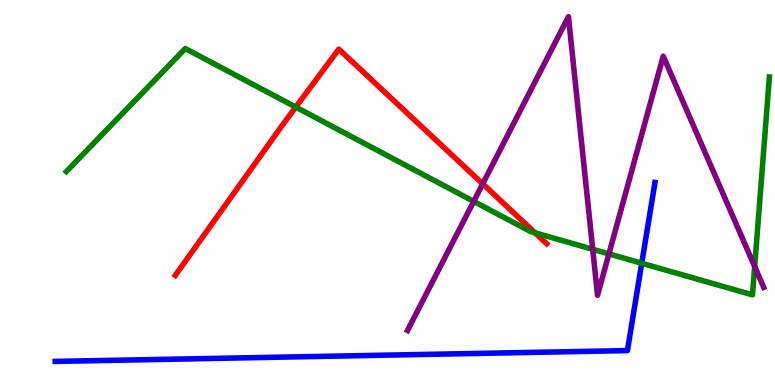[{'lines': ['blue', 'red'], 'intersections': []}, {'lines': ['green', 'red'], 'intersections': [{'x': 3.82, 'y': 7.22}, {'x': 6.9, 'y': 3.95}]}, {'lines': ['purple', 'red'], 'intersections': [{'x': 6.23, 'y': 5.22}]}, {'lines': ['blue', 'green'], 'intersections': [{'x': 8.28, 'y': 3.16}]}, {'lines': ['blue', 'purple'], 'intersections': []}, {'lines': ['green', 'purple'], 'intersections': [{'x': 6.11, 'y': 4.77}, {'x': 7.65, 'y': 3.53}, {'x': 7.86, 'y': 3.41}, {'x': 9.74, 'y': 3.08}]}]